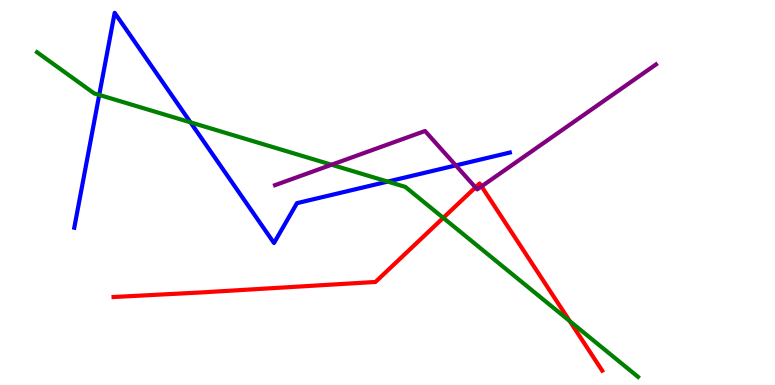[{'lines': ['blue', 'red'], 'intersections': []}, {'lines': ['green', 'red'], 'intersections': [{'x': 5.72, 'y': 4.34}, {'x': 7.35, 'y': 1.66}]}, {'lines': ['purple', 'red'], 'intersections': [{'x': 6.13, 'y': 5.13}, {'x': 6.21, 'y': 5.16}]}, {'lines': ['blue', 'green'], 'intersections': [{'x': 1.28, 'y': 7.53}, {'x': 2.46, 'y': 6.82}, {'x': 5.0, 'y': 5.28}]}, {'lines': ['blue', 'purple'], 'intersections': [{'x': 5.88, 'y': 5.7}]}, {'lines': ['green', 'purple'], 'intersections': [{'x': 4.28, 'y': 5.72}]}]